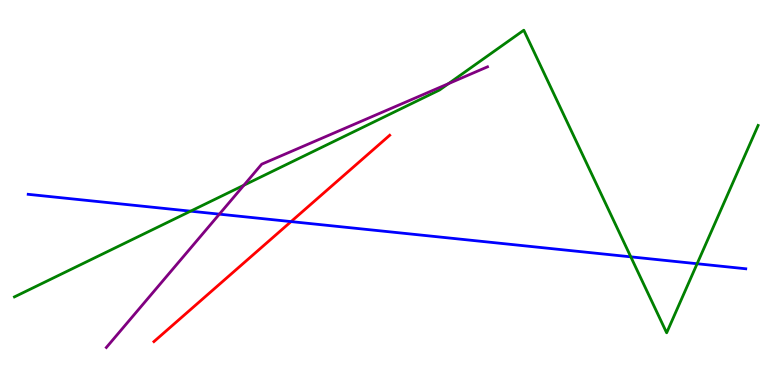[{'lines': ['blue', 'red'], 'intersections': [{'x': 3.76, 'y': 4.24}]}, {'lines': ['green', 'red'], 'intersections': []}, {'lines': ['purple', 'red'], 'intersections': []}, {'lines': ['blue', 'green'], 'intersections': [{'x': 2.46, 'y': 4.52}, {'x': 8.14, 'y': 3.33}, {'x': 9.0, 'y': 3.15}]}, {'lines': ['blue', 'purple'], 'intersections': [{'x': 2.83, 'y': 4.44}]}, {'lines': ['green', 'purple'], 'intersections': [{'x': 3.15, 'y': 5.19}, {'x': 5.79, 'y': 7.83}]}]